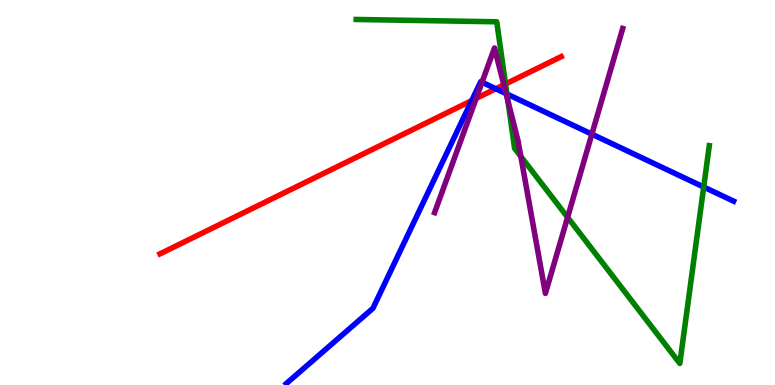[{'lines': ['blue', 'red'], 'intersections': [{'x': 6.09, 'y': 7.39}, {'x': 6.4, 'y': 7.69}]}, {'lines': ['green', 'red'], 'intersections': [{'x': 6.52, 'y': 7.82}]}, {'lines': ['purple', 'red'], 'intersections': [{'x': 6.14, 'y': 7.44}, {'x': 6.5, 'y': 7.8}]}, {'lines': ['blue', 'green'], 'intersections': [{'x': 6.54, 'y': 7.56}, {'x': 9.08, 'y': 5.14}]}, {'lines': ['blue', 'purple'], 'intersections': [{'x': 6.22, 'y': 7.86}, {'x': 6.53, 'y': 7.57}, {'x': 7.64, 'y': 6.52}]}, {'lines': ['green', 'purple'], 'intersections': [{'x': 6.55, 'y': 7.38}, {'x': 6.72, 'y': 5.94}, {'x': 7.32, 'y': 4.36}]}]